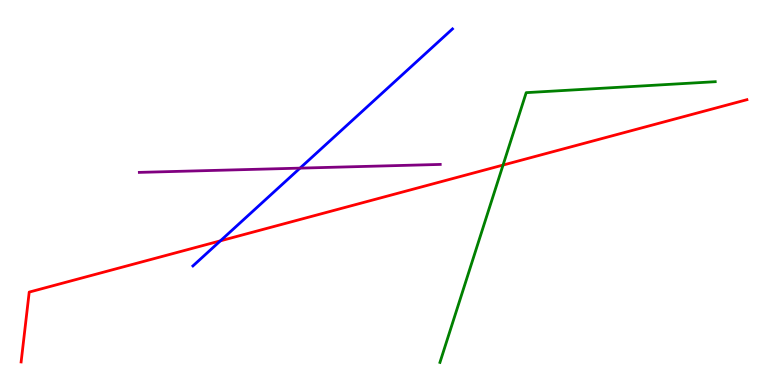[{'lines': ['blue', 'red'], 'intersections': [{'x': 2.84, 'y': 3.74}]}, {'lines': ['green', 'red'], 'intersections': [{'x': 6.49, 'y': 5.71}]}, {'lines': ['purple', 'red'], 'intersections': []}, {'lines': ['blue', 'green'], 'intersections': []}, {'lines': ['blue', 'purple'], 'intersections': [{'x': 3.87, 'y': 5.63}]}, {'lines': ['green', 'purple'], 'intersections': []}]